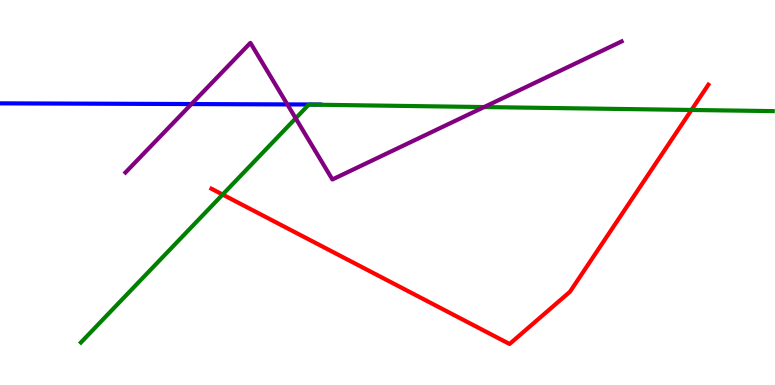[{'lines': ['blue', 'red'], 'intersections': []}, {'lines': ['green', 'red'], 'intersections': [{'x': 2.87, 'y': 4.95}, {'x': 8.92, 'y': 7.14}]}, {'lines': ['purple', 'red'], 'intersections': []}, {'lines': ['blue', 'green'], 'intersections': []}, {'lines': ['blue', 'purple'], 'intersections': [{'x': 2.47, 'y': 7.3}, {'x': 3.71, 'y': 7.29}]}, {'lines': ['green', 'purple'], 'intersections': [{'x': 3.82, 'y': 6.93}, {'x': 6.25, 'y': 7.22}]}]